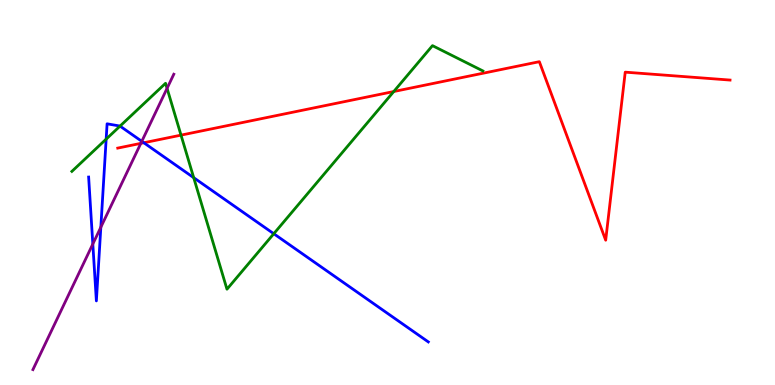[{'lines': ['blue', 'red'], 'intersections': [{'x': 1.86, 'y': 6.29}]}, {'lines': ['green', 'red'], 'intersections': [{'x': 2.34, 'y': 6.49}, {'x': 5.08, 'y': 7.62}]}, {'lines': ['purple', 'red'], 'intersections': [{'x': 1.82, 'y': 6.28}]}, {'lines': ['blue', 'green'], 'intersections': [{'x': 1.37, 'y': 6.39}, {'x': 1.55, 'y': 6.72}, {'x': 2.5, 'y': 5.39}, {'x': 3.53, 'y': 3.93}]}, {'lines': ['blue', 'purple'], 'intersections': [{'x': 1.2, 'y': 3.66}, {'x': 1.3, 'y': 4.1}, {'x': 1.83, 'y': 6.33}]}, {'lines': ['green', 'purple'], 'intersections': [{'x': 2.16, 'y': 7.71}]}]